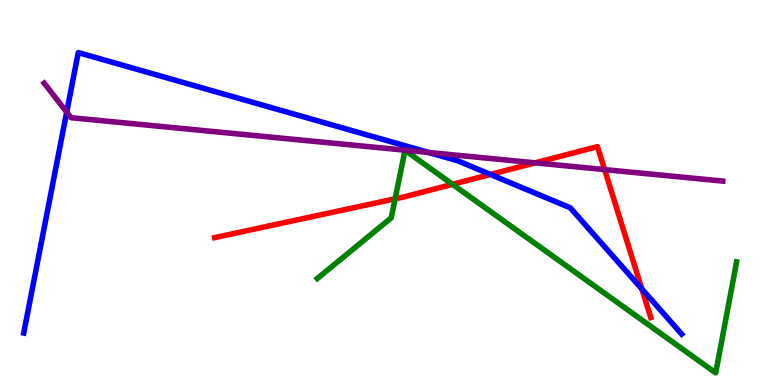[{'lines': ['blue', 'red'], 'intersections': [{'x': 6.33, 'y': 5.47}, {'x': 8.28, 'y': 2.5}]}, {'lines': ['green', 'red'], 'intersections': [{'x': 5.1, 'y': 4.84}, {'x': 5.84, 'y': 5.21}]}, {'lines': ['purple', 'red'], 'intersections': [{'x': 6.9, 'y': 5.77}, {'x': 7.8, 'y': 5.59}]}, {'lines': ['blue', 'green'], 'intersections': []}, {'lines': ['blue', 'purple'], 'intersections': [{'x': 0.861, 'y': 7.09}, {'x': 5.53, 'y': 6.04}]}, {'lines': ['green', 'purple'], 'intersections': []}]